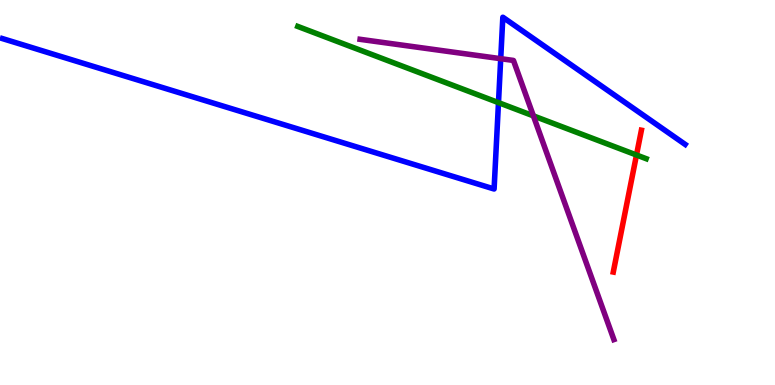[{'lines': ['blue', 'red'], 'intersections': []}, {'lines': ['green', 'red'], 'intersections': [{'x': 8.21, 'y': 5.97}]}, {'lines': ['purple', 'red'], 'intersections': []}, {'lines': ['blue', 'green'], 'intersections': [{'x': 6.43, 'y': 7.33}]}, {'lines': ['blue', 'purple'], 'intersections': [{'x': 6.46, 'y': 8.48}]}, {'lines': ['green', 'purple'], 'intersections': [{'x': 6.88, 'y': 6.99}]}]